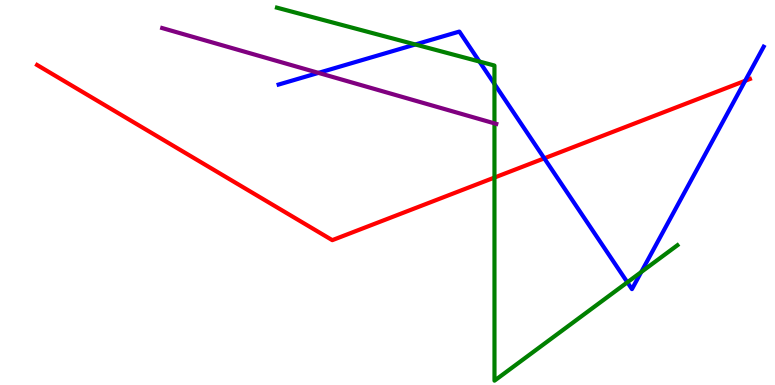[{'lines': ['blue', 'red'], 'intersections': [{'x': 7.02, 'y': 5.89}, {'x': 9.61, 'y': 7.9}]}, {'lines': ['green', 'red'], 'intersections': [{'x': 6.38, 'y': 5.39}]}, {'lines': ['purple', 'red'], 'intersections': []}, {'lines': ['blue', 'green'], 'intersections': [{'x': 5.36, 'y': 8.84}, {'x': 6.19, 'y': 8.4}, {'x': 6.38, 'y': 7.82}, {'x': 8.1, 'y': 2.67}, {'x': 8.27, 'y': 2.93}]}, {'lines': ['blue', 'purple'], 'intersections': [{'x': 4.11, 'y': 8.11}]}, {'lines': ['green', 'purple'], 'intersections': [{'x': 6.38, 'y': 6.8}]}]